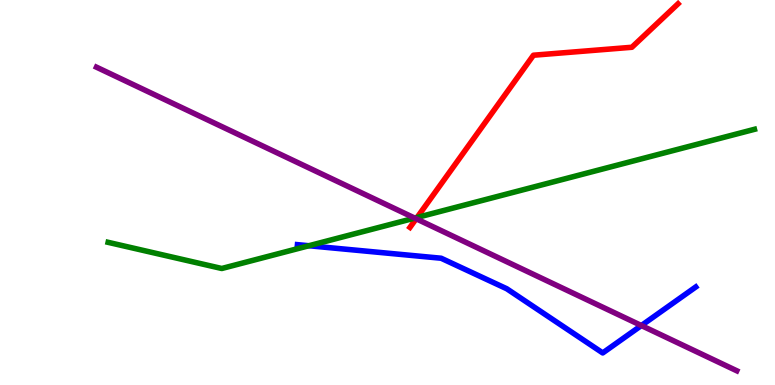[{'lines': ['blue', 'red'], 'intersections': []}, {'lines': ['green', 'red'], 'intersections': [{'x': 5.38, 'y': 4.35}]}, {'lines': ['purple', 'red'], 'intersections': [{'x': 5.37, 'y': 4.32}]}, {'lines': ['blue', 'green'], 'intersections': [{'x': 3.99, 'y': 3.62}]}, {'lines': ['blue', 'purple'], 'intersections': [{'x': 8.28, 'y': 1.54}]}, {'lines': ['green', 'purple'], 'intersections': [{'x': 5.35, 'y': 4.34}]}]